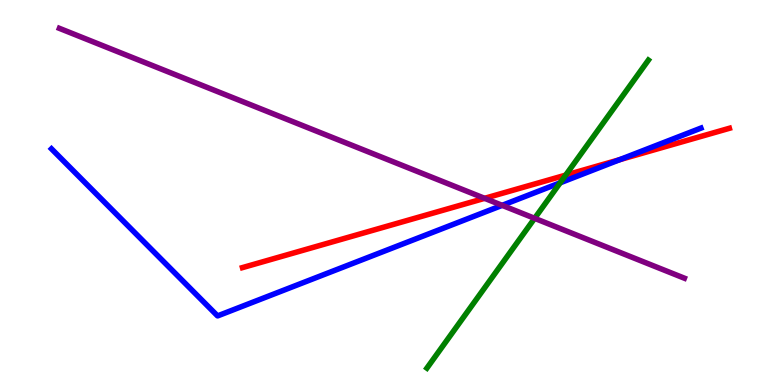[{'lines': ['blue', 'red'], 'intersections': [{'x': 8.0, 'y': 5.85}]}, {'lines': ['green', 'red'], 'intersections': [{'x': 7.3, 'y': 5.45}]}, {'lines': ['purple', 'red'], 'intersections': [{'x': 6.25, 'y': 4.85}]}, {'lines': ['blue', 'green'], 'intersections': [{'x': 7.23, 'y': 5.25}]}, {'lines': ['blue', 'purple'], 'intersections': [{'x': 6.48, 'y': 4.67}]}, {'lines': ['green', 'purple'], 'intersections': [{'x': 6.9, 'y': 4.33}]}]